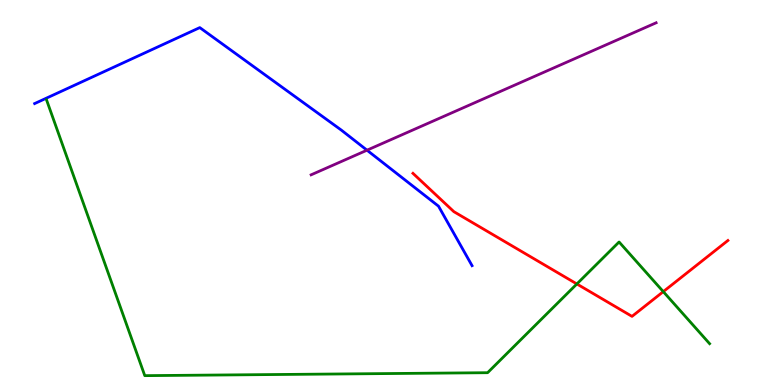[{'lines': ['blue', 'red'], 'intersections': []}, {'lines': ['green', 'red'], 'intersections': [{'x': 7.44, 'y': 2.62}, {'x': 8.56, 'y': 2.43}]}, {'lines': ['purple', 'red'], 'intersections': []}, {'lines': ['blue', 'green'], 'intersections': []}, {'lines': ['blue', 'purple'], 'intersections': [{'x': 4.74, 'y': 6.1}]}, {'lines': ['green', 'purple'], 'intersections': []}]